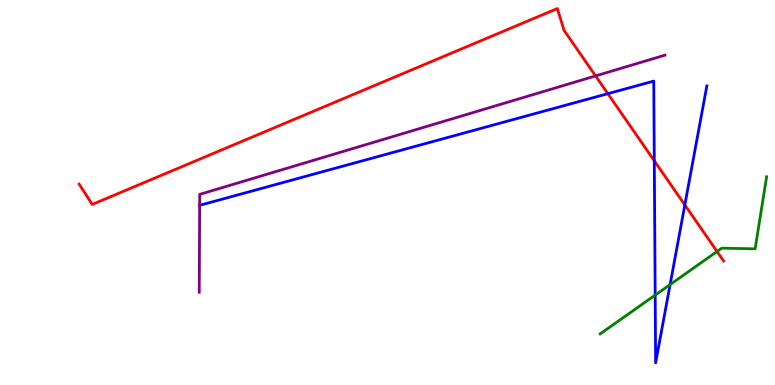[{'lines': ['blue', 'red'], 'intersections': [{'x': 7.84, 'y': 7.57}, {'x': 8.44, 'y': 5.82}, {'x': 8.84, 'y': 4.68}]}, {'lines': ['green', 'red'], 'intersections': [{'x': 9.25, 'y': 3.47}]}, {'lines': ['purple', 'red'], 'intersections': [{'x': 7.68, 'y': 8.03}]}, {'lines': ['blue', 'green'], 'intersections': [{'x': 8.45, 'y': 2.33}, {'x': 8.65, 'y': 2.61}]}, {'lines': ['blue', 'purple'], 'intersections': [{'x': 2.58, 'y': 4.67}]}, {'lines': ['green', 'purple'], 'intersections': []}]